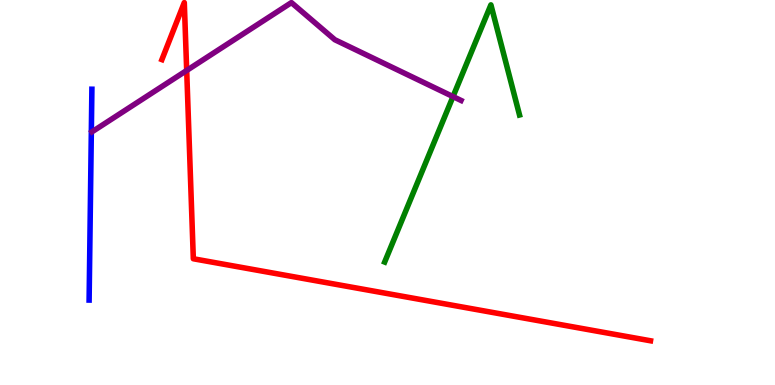[{'lines': ['blue', 'red'], 'intersections': []}, {'lines': ['green', 'red'], 'intersections': []}, {'lines': ['purple', 'red'], 'intersections': [{'x': 2.41, 'y': 8.17}]}, {'lines': ['blue', 'green'], 'intersections': []}, {'lines': ['blue', 'purple'], 'intersections': []}, {'lines': ['green', 'purple'], 'intersections': [{'x': 5.85, 'y': 7.49}]}]